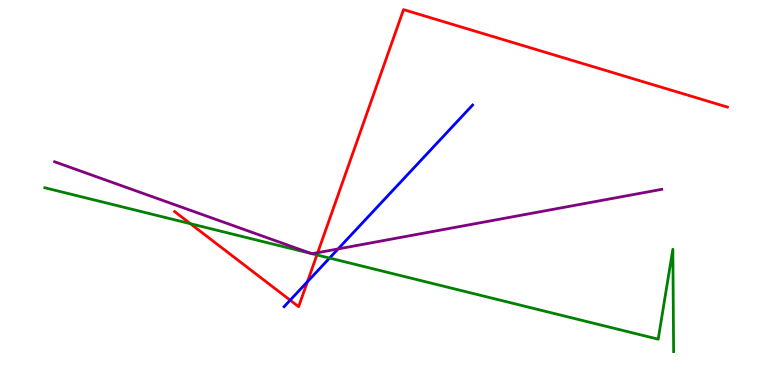[{'lines': ['blue', 'red'], 'intersections': [{'x': 3.74, 'y': 2.2}, {'x': 3.97, 'y': 2.68}]}, {'lines': ['green', 'red'], 'intersections': [{'x': 2.46, 'y': 4.19}, {'x': 4.09, 'y': 3.38}]}, {'lines': ['purple', 'red'], 'intersections': [{'x': 4.1, 'y': 3.44}]}, {'lines': ['blue', 'green'], 'intersections': [{'x': 4.25, 'y': 3.3}]}, {'lines': ['blue', 'purple'], 'intersections': [{'x': 4.36, 'y': 3.53}]}, {'lines': ['green', 'purple'], 'intersections': [{'x': 4.02, 'y': 3.41}, {'x': 4.03, 'y': 3.41}]}]